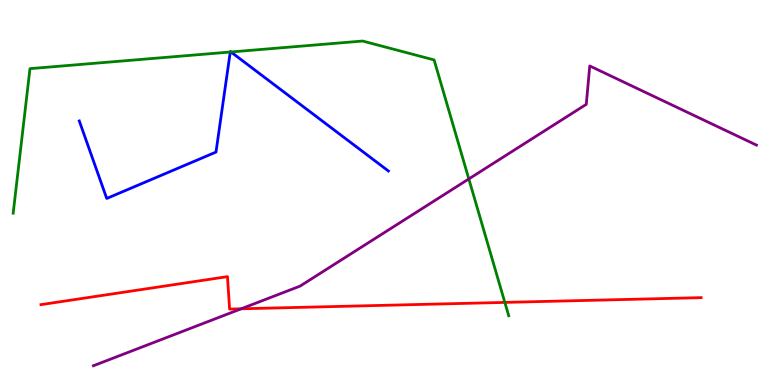[{'lines': ['blue', 'red'], 'intersections': []}, {'lines': ['green', 'red'], 'intersections': [{'x': 6.51, 'y': 2.15}]}, {'lines': ['purple', 'red'], 'intersections': [{'x': 3.11, 'y': 1.98}]}, {'lines': ['blue', 'green'], 'intersections': [{'x': 2.97, 'y': 8.65}, {'x': 2.98, 'y': 8.65}]}, {'lines': ['blue', 'purple'], 'intersections': []}, {'lines': ['green', 'purple'], 'intersections': [{'x': 6.05, 'y': 5.35}]}]